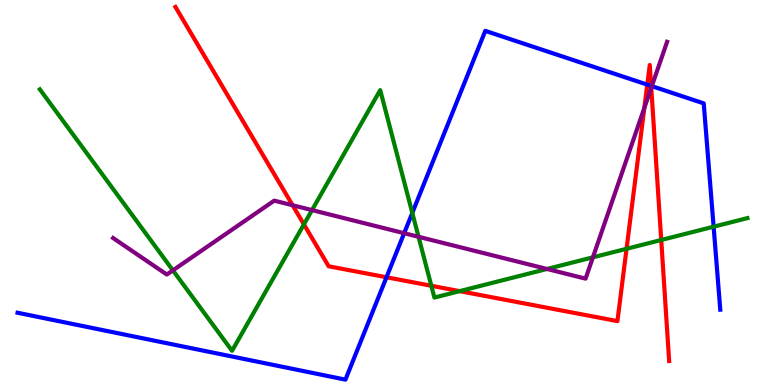[{'lines': ['blue', 'red'], 'intersections': [{'x': 4.99, 'y': 2.8}, {'x': 8.35, 'y': 7.8}, {'x': 8.4, 'y': 7.77}]}, {'lines': ['green', 'red'], 'intersections': [{'x': 3.92, 'y': 4.17}, {'x': 5.57, 'y': 2.58}, {'x': 5.93, 'y': 2.44}, {'x': 8.08, 'y': 3.54}, {'x': 8.53, 'y': 3.77}]}, {'lines': ['purple', 'red'], 'intersections': [{'x': 3.78, 'y': 4.67}, {'x': 8.31, 'y': 7.2}, {'x': 8.4, 'y': 7.72}]}, {'lines': ['blue', 'green'], 'intersections': [{'x': 5.32, 'y': 4.47}, {'x': 9.21, 'y': 4.11}]}, {'lines': ['blue', 'purple'], 'intersections': [{'x': 5.22, 'y': 3.94}, {'x': 8.41, 'y': 7.76}]}, {'lines': ['green', 'purple'], 'intersections': [{'x': 2.23, 'y': 2.98}, {'x': 4.03, 'y': 4.54}, {'x': 5.4, 'y': 3.85}, {'x': 7.06, 'y': 3.01}, {'x': 7.65, 'y': 3.32}]}]